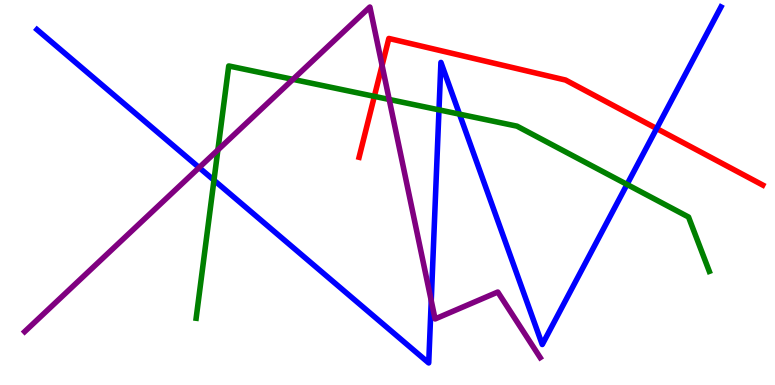[{'lines': ['blue', 'red'], 'intersections': [{'x': 8.47, 'y': 6.66}]}, {'lines': ['green', 'red'], 'intersections': [{'x': 4.83, 'y': 7.5}]}, {'lines': ['purple', 'red'], 'intersections': [{'x': 4.93, 'y': 8.3}]}, {'lines': ['blue', 'green'], 'intersections': [{'x': 2.76, 'y': 5.32}, {'x': 5.66, 'y': 7.15}, {'x': 5.93, 'y': 7.04}, {'x': 8.09, 'y': 5.21}]}, {'lines': ['blue', 'purple'], 'intersections': [{'x': 2.57, 'y': 5.65}, {'x': 5.56, 'y': 2.19}]}, {'lines': ['green', 'purple'], 'intersections': [{'x': 2.81, 'y': 6.1}, {'x': 3.78, 'y': 7.94}, {'x': 5.02, 'y': 7.42}]}]